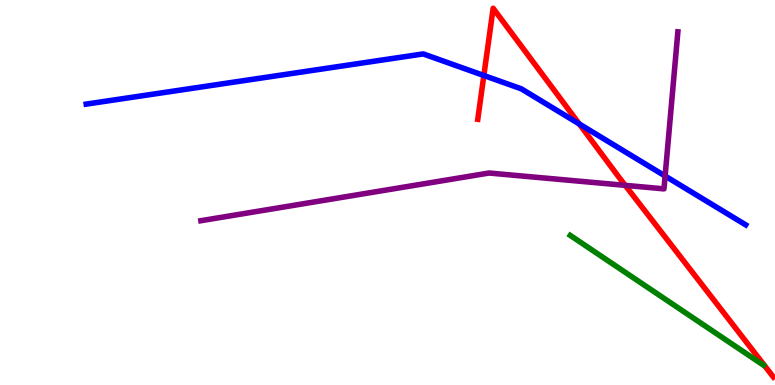[{'lines': ['blue', 'red'], 'intersections': [{'x': 6.24, 'y': 8.04}, {'x': 7.47, 'y': 6.78}]}, {'lines': ['green', 'red'], 'intersections': []}, {'lines': ['purple', 'red'], 'intersections': [{'x': 8.07, 'y': 5.19}]}, {'lines': ['blue', 'green'], 'intersections': []}, {'lines': ['blue', 'purple'], 'intersections': [{'x': 8.58, 'y': 5.43}]}, {'lines': ['green', 'purple'], 'intersections': []}]